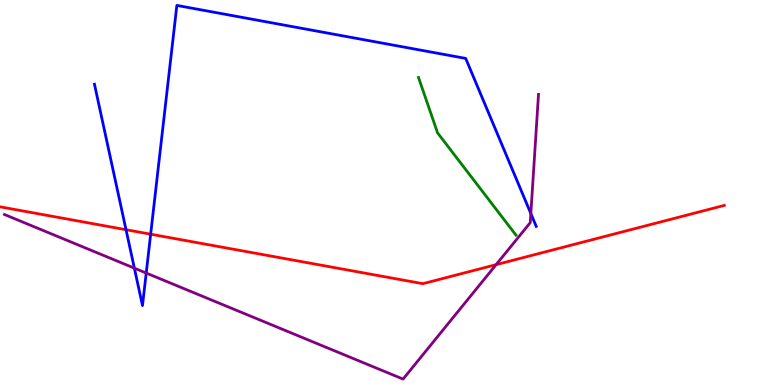[{'lines': ['blue', 'red'], 'intersections': [{'x': 1.63, 'y': 4.03}, {'x': 1.94, 'y': 3.92}]}, {'lines': ['green', 'red'], 'intersections': []}, {'lines': ['purple', 'red'], 'intersections': [{'x': 6.4, 'y': 3.13}]}, {'lines': ['blue', 'green'], 'intersections': []}, {'lines': ['blue', 'purple'], 'intersections': [{'x': 1.73, 'y': 3.04}, {'x': 1.89, 'y': 2.91}, {'x': 6.85, 'y': 4.45}]}, {'lines': ['green', 'purple'], 'intersections': []}]